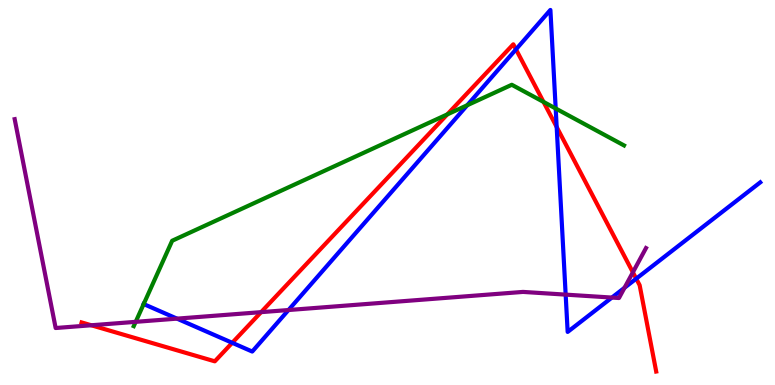[{'lines': ['blue', 'red'], 'intersections': [{'x': 3.0, 'y': 1.1}, {'x': 6.66, 'y': 8.72}, {'x': 7.18, 'y': 6.7}, {'x': 8.21, 'y': 2.76}]}, {'lines': ['green', 'red'], 'intersections': [{'x': 5.77, 'y': 7.03}, {'x': 7.01, 'y': 7.35}]}, {'lines': ['purple', 'red'], 'intersections': [{'x': 1.18, 'y': 1.55}, {'x': 3.37, 'y': 1.89}, {'x': 8.17, 'y': 2.93}]}, {'lines': ['blue', 'green'], 'intersections': [{'x': 1.85, 'y': 2.1}, {'x': 6.03, 'y': 7.27}, {'x': 7.17, 'y': 7.18}]}, {'lines': ['blue', 'purple'], 'intersections': [{'x': 2.28, 'y': 1.72}, {'x': 3.72, 'y': 1.95}, {'x': 7.3, 'y': 2.35}, {'x': 7.9, 'y': 2.27}, {'x': 8.06, 'y': 2.53}]}, {'lines': ['green', 'purple'], 'intersections': [{'x': 1.75, 'y': 1.64}]}]